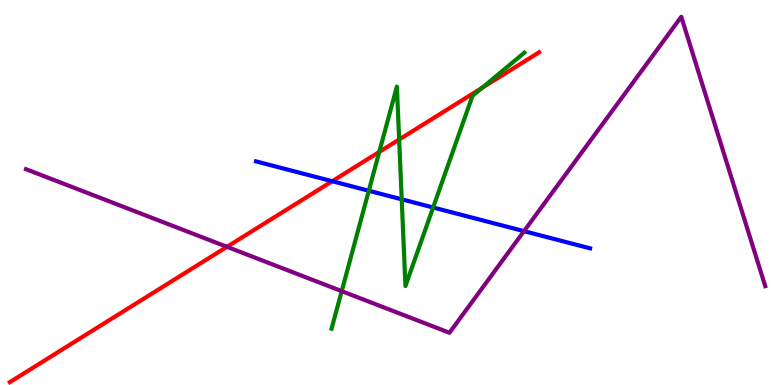[{'lines': ['blue', 'red'], 'intersections': [{'x': 4.29, 'y': 5.29}]}, {'lines': ['green', 'red'], 'intersections': [{'x': 4.89, 'y': 6.05}, {'x': 5.15, 'y': 6.38}, {'x': 6.22, 'y': 7.72}]}, {'lines': ['purple', 'red'], 'intersections': [{'x': 2.93, 'y': 3.59}]}, {'lines': ['blue', 'green'], 'intersections': [{'x': 4.76, 'y': 5.05}, {'x': 5.18, 'y': 4.82}, {'x': 5.59, 'y': 4.61}]}, {'lines': ['blue', 'purple'], 'intersections': [{'x': 6.76, 'y': 4.0}]}, {'lines': ['green', 'purple'], 'intersections': [{'x': 4.41, 'y': 2.44}]}]